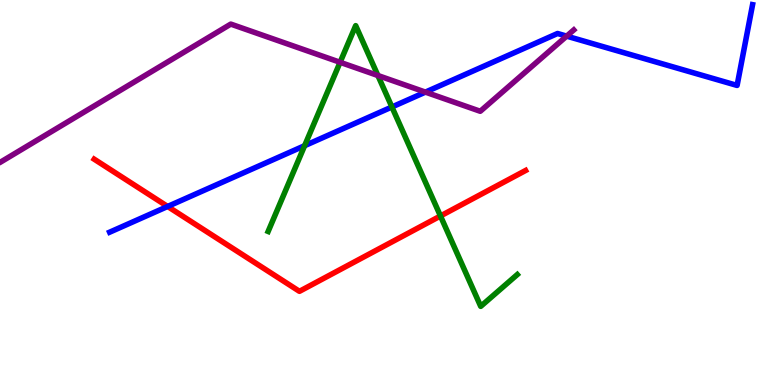[{'lines': ['blue', 'red'], 'intersections': [{'x': 2.16, 'y': 4.64}]}, {'lines': ['green', 'red'], 'intersections': [{'x': 5.68, 'y': 4.39}]}, {'lines': ['purple', 'red'], 'intersections': []}, {'lines': ['blue', 'green'], 'intersections': [{'x': 3.93, 'y': 6.22}, {'x': 5.06, 'y': 7.22}]}, {'lines': ['blue', 'purple'], 'intersections': [{'x': 5.49, 'y': 7.61}, {'x': 7.31, 'y': 9.06}]}, {'lines': ['green', 'purple'], 'intersections': [{'x': 4.39, 'y': 8.38}, {'x': 4.88, 'y': 8.04}]}]